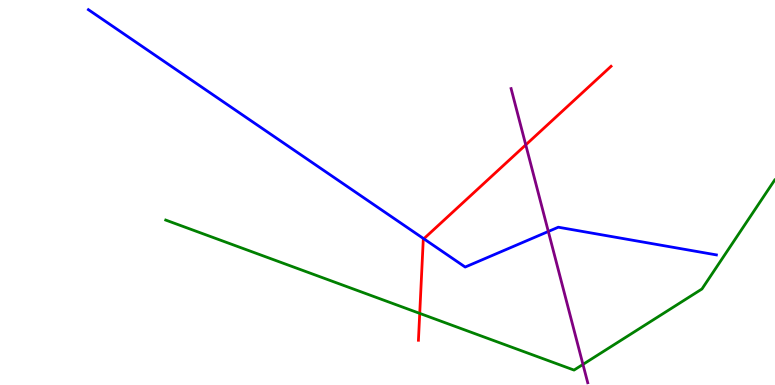[{'lines': ['blue', 'red'], 'intersections': [{'x': 5.47, 'y': 3.8}]}, {'lines': ['green', 'red'], 'intersections': [{'x': 5.42, 'y': 1.86}]}, {'lines': ['purple', 'red'], 'intersections': [{'x': 6.78, 'y': 6.24}]}, {'lines': ['blue', 'green'], 'intersections': []}, {'lines': ['blue', 'purple'], 'intersections': [{'x': 7.08, 'y': 3.99}]}, {'lines': ['green', 'purple'], 'intersections': [{'x': 7.52, 'y': 0.535}]}]